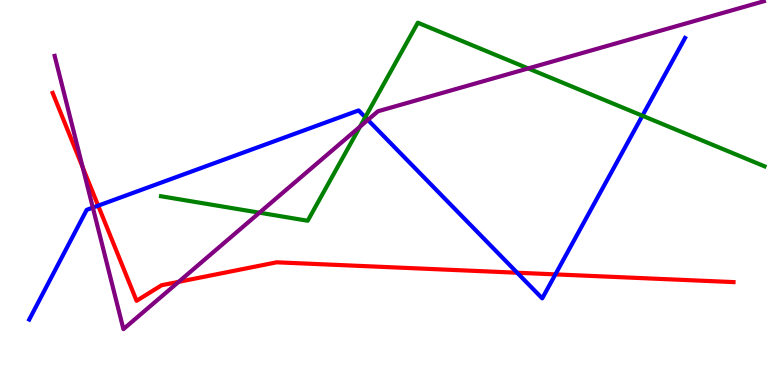[{'lines': ['blue', 'red'], 'intersections': [{'x': 1.27, 'y': 4.66}, {'x': 6.67, 'y': 2.92}, {'x': 7.17, 'y': 2.87}]}, {'lines': ['green', 'red'], 'intersections': []}, {'lines': ['purple', 'red'], 'intersections': [{'x': 1.07, 'y': 5.65}, {'x': 2.31, 'y': 2.68}]}, {'lines': ['blue', 'green'], 'intersections': [{'x': 4.71, 'y': 6.95}, {'x': 8.29, 'y': 6.99}]}, {'lines': ['blue', 'purple'], 'intersections': [{'x': 1.2, 'y': 4.61}, {'x': 4.75, 'y': 6.89}]}, {'lines': ['green', 'purple'], 'intersections': [{'x': 3.35, 'y': 4.48}, {'x': 4.65, 'y': 6.71}, {'x': 6.82, 'y': 8.22}]}]